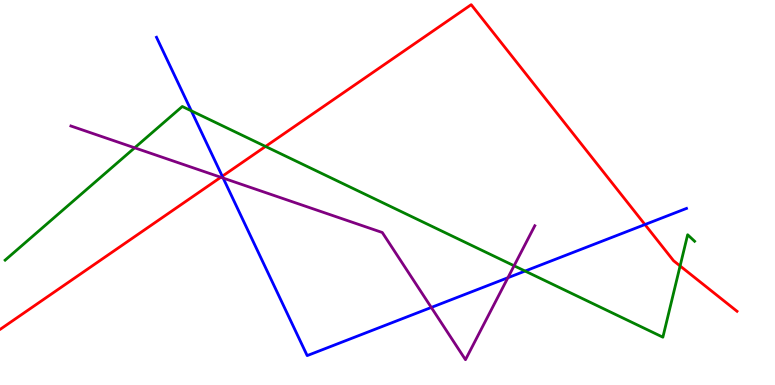[{'lines': ['blue', 'red'], 'intersections': [{'x': 2.87, 'y': 5.42}, {'x': 8.32, 'y': 4.17}]}, {'lines': ['green', 'red'], 'intersections': [{'x': 3.43, 'y': 6.2}, {'x': 8.78, 'y': 3.09}]}, {'lines': ['purple', 'red'], 'intersections': [{'x': 2.85, 'y': 5.4}]}, {'lines': ['blue', 'green'], 'intersections': [{'x': 2.47, 'y': 7.12}, {'x': 6.78, 'y': 2.96}]}, {'lines': ['blue', 'purple'], 'intersections': [{'x': 2.88, 'y': 5.37}, {'x': 5.57, 'y': 2.01}, {'x': 6.55, 'y': 2.79}]}, {'lines': ['green', 'purple'], 'intersections': [{'x': 1.74, 'y': 6.16}, {'x': 6.63, 'y': 3.1}]}]